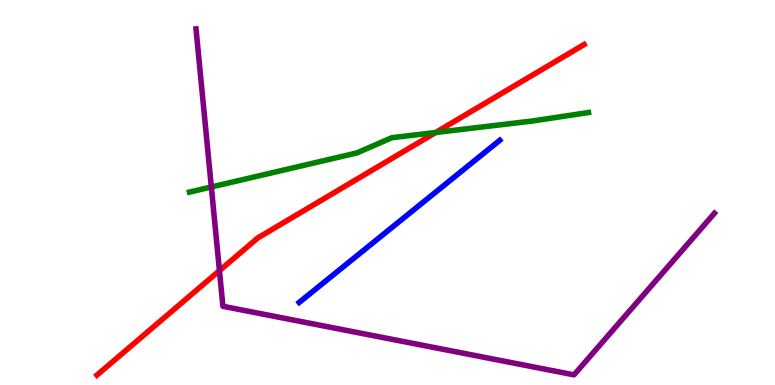[{'lines': ['blue', 'red'], 'intersections': []}, {'lines': ['green', 'red'], 'intersections': [{'x': 5.62, 'y': 6.56}]}, {'lines': ['purple', 'red'], 'intersections': [{'x': 2.83, 'y': 2.97}]}, {'lines': ['blue', 'green'], 'intersections': []}, {'lines': ['blue', 'purple'], 'intersections': []}, {'lines': ['green', 'purple'], 'intersections': [{'x': 2.73, 'y': 5.14}]}]